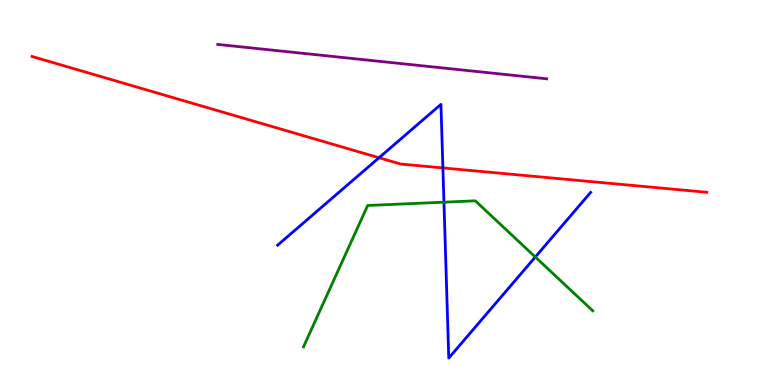[{'lines': ['blue', 'red'], 'intersections': [{'x': 4.89, 'y': 5.9}, {'x': 5.71, 'y': 5.64}]}, {'lines': ['green', 'red'], 'intersections': []}, {'lines': ['purple', 'red'], 'intersections': []}, {'lines': ['blue', 'green'], 'intersections': [{'x': 5.73, 'y': 4.75}, {'x': 6.91, 'y': 3.32}]}, {'lines': ['blue', 'purple'], 'intersections': []}, {'lines': ['green', 'purple'], 'intersections': []}]